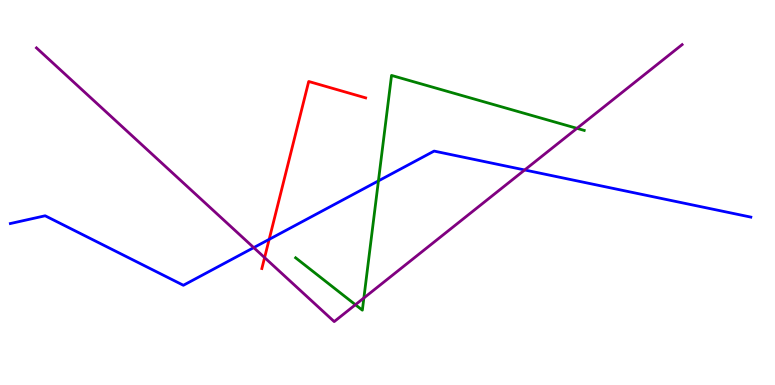[{'lines': ['blue', 'red'], 'intersections': [{'x': 3.47, 'y': 3.78}]}, {'lines': ['green', 'red'], 'intersections': []}, {'lines': ['purple', 'red'], 'intersections': [{'x': 3.41, 'y': 3.31}]}, {'lines': ['blue', 'green'], 'intersections': [{'x': 4.88, 'y': 5.3}]}, {'lines': ['blue', 'purple'], 'intersections': [{'x': 3.27, 'y': 3.57}, {'x': 6.77, 'y': 5.59}]}, {'lines': ['green', 'purple'], 'intersections': [{'x': 4.59, 'y': 2.09}, {'x': 4.7, 'y': 2.26}, {'x': 7.44, 'y': 6.67}]}]